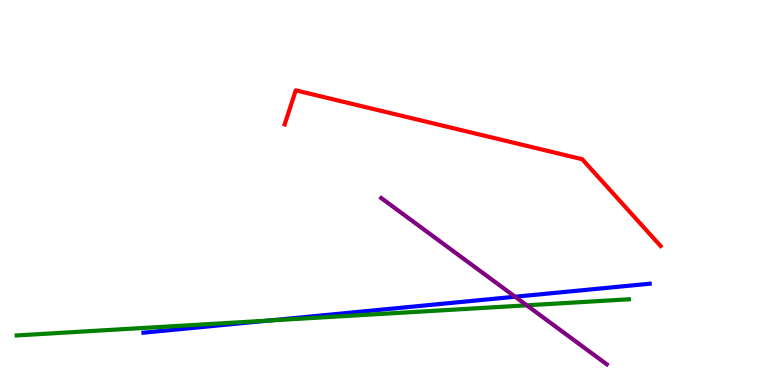[{'lines': ['blue', 'red'], 'intersections': []}, {'lines': ['green', 'red'], 'intersections': []}, {'lines': ['purple', 'red'], 'intersections': []}, {'lines': ['blue', 'green'], 'intersections': [{'x': 3.47, 'y': 1.67}]}, {'lines': ['blue', 'purple'], 'intersections': [{'x': 6.65, 'y': 2.29}]}, {'lines': ['green', 'purple'], 'intersections': [{'x': 6.8, 'y': 2.07}]}]